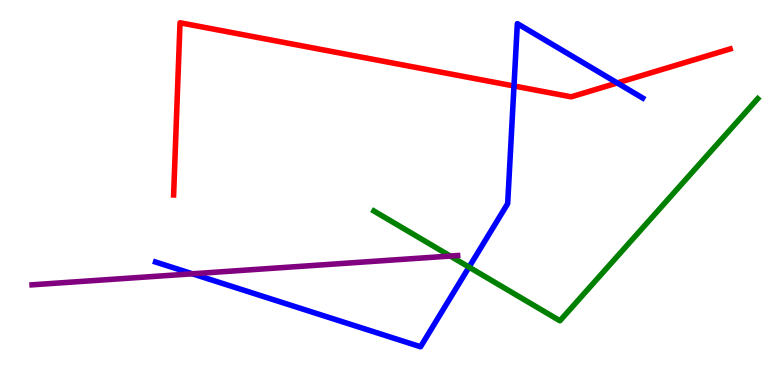[{'lines': ['blue', 'red'], 'intersections': [{'x': 6.63, 'y': 7.77}, {'x': 7.96, 'y': 7.85}]}, {'lines': ['green', 'red'], 'intersections': []}, {'lines': ['purple', 'red'], 'intersections': []}, {'lines': ['blue', 'green'], 'intersections': [{'x': 6.05, 'y': 3.06}]}, {'lines': ['blue', 'purple'], 'intersections': [{'x': 2.48, 'y': 2.89}]}, {'lines': ['green', 'purple'], 'intersections': [{'x': 5.81, 'y': 3.35}]}]